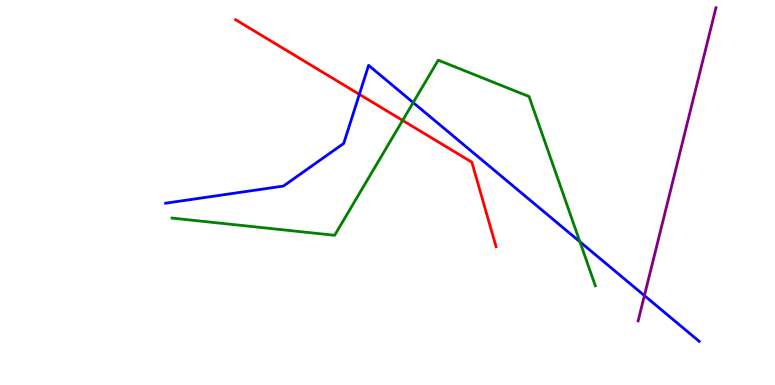[{'lines': ['blue', 'red'], 'intersections': [{'x': 4.64, 'y': 7.55}]}, {'lines': ['green', 'red'], 'intersections': [{'x': 5.19, 'y': 6.87}]}, {'lines': ['purple', 'red'], 'intersections': []}, {'lines': ['blue', 'green'], 'intersections': [{'x': 5.33, 'y': 7.34}, {'x': 7.48, 'y': 3.72}]}, {'lines': ['blue', 'purple'], 'intersections': [{'x': 8.31, 'y': 2.32}]}, {'lines': ['green', 'purple'], 'intersections': []}]